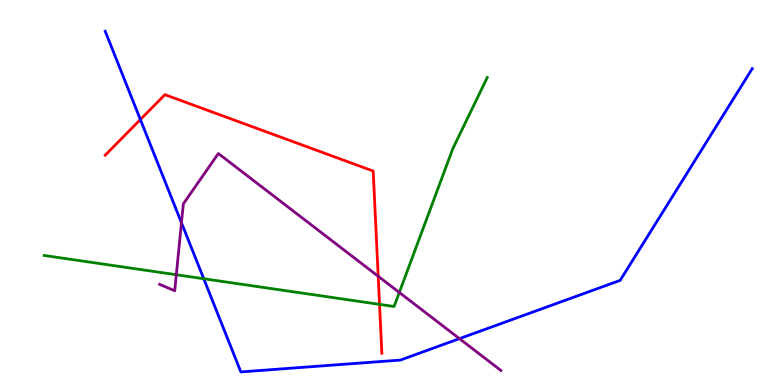[{'lines': ['blue', 'red'], 'intersections': [{'x': 1.81, 'y': 6.89}]}, {'lines': ['green', 'red'], 'intersections': [{'x': 4.9, 'y': 2.09}]}, {'lines': ['purple', 'red'], 'intersections': [{'x': 4.88, 'y': 2.82}]}, {'lines': ['blue', 'green'], 'intersections': [{'x': 2.63, 'y': 2.76}]}, {'lines': ['blue', 'purple'], 'intersections': [{'x': 2.34, 'y': 4.21}, {'x': 5.93, 'y': 1.2}]}, {'lines': ['green', 'purple'], 'intersections': [{'x': 2.27, 'y': 2.86}, {'x': 5.15, 'y': 2.4}]}]